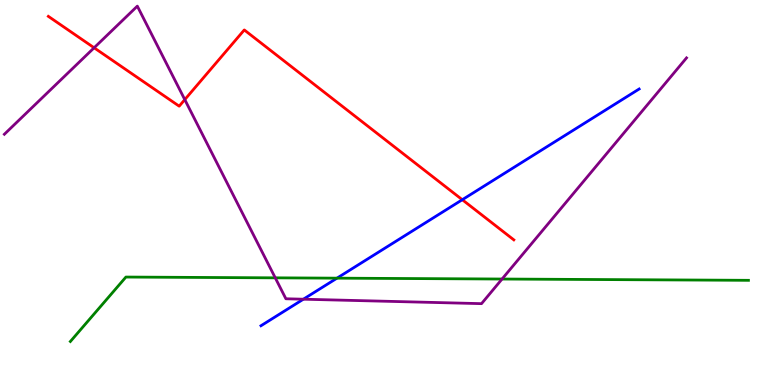[{'lines': ['blue', 'red'], 'intersections': [{'x': 5.97, 'y': 4.81}]}, {'lines': ['green', 'red'], 'intersections': []}, {'lines': ['purple', 'red'], 'intersections': [{'x': 1.21, 'y': 8.76}, {'x': 2.38, 'y': 7.41}]}, {'lines': ['blue', 'green'], 'intersections': [{'x': 4.35, 'y': 2.77}]}, {'lines': ['blue', 'purple'], 'intersections': [{'x': 3.91, 'y': 2.23}]}, {'lines': ['green', 'purple'], 'intersections': [{'x': 3.55, 'y': 2.78}, {'x': 6.48, 'y': 2.75}]}]